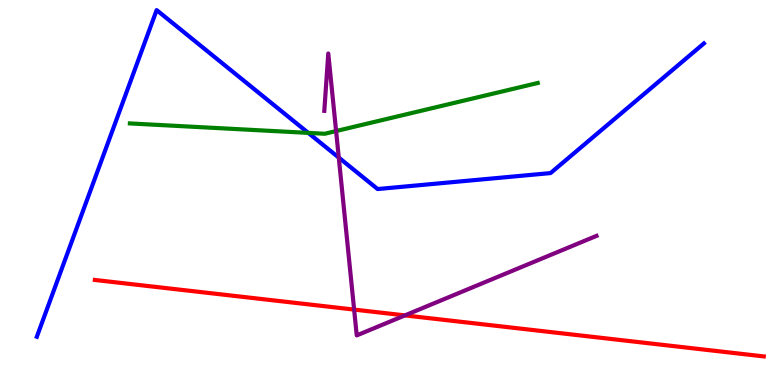[{'lines': ['blue', 'red'], 'intersections': []}, {'lines': ['green', 'red'], 'intersections': []}, {'lines': ['purple', 'red'], 'intersections': [{'x': 4.57, 'y': 1.96}, {'x': 5.22, 'y': 1.81}]}, {'lines': ['blue', 'green'], 'intersections': [{'x': 3.98, 'y': 6.55}]}, {'lines': ['blue', 'purple'], 'intersections': [{'x': 4.37, 'y': 5.91}]}, {'lines': ['green', 'purple'], 'intersections': [{'x': 4.34, 'y': 6.6}]}]